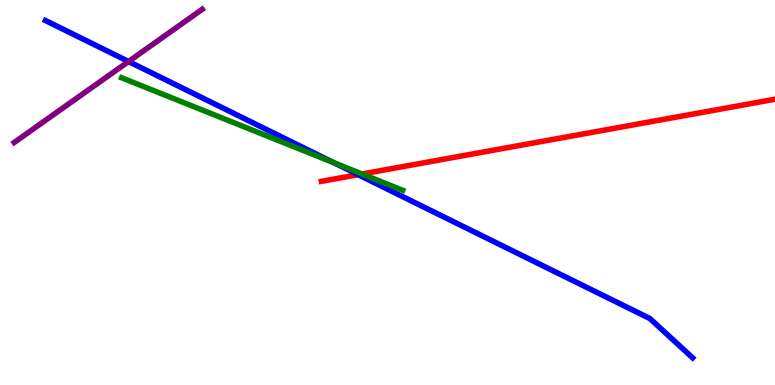[{'lines': ['blue', 'red'], 'intersections': [{'x': 4.62, 'y': 5.46}]}, {'lines': ['green', 'red'], 'intersections': [{'x': 4.67, 'y': 5.48}]}, {'lines': ['purple', 'red'], 'intersections': []}, {'lines': ['blue', 'green'], 'intersections': [{'x': 4.31, 'y': 5.77}]}, {'lines': ['blue', 'purple'], 'intersections': [{'x': 1.66, 'y': 8.4}]}, {'lines': ['green', 'purple'], 'intersections': []}]